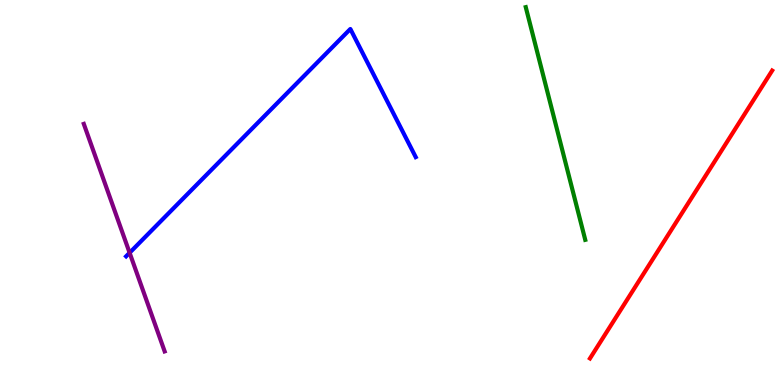[{'lines': ['blue', 'red'], 'intersections': []}, {'lines': ['green', 'red'], 'intersections': []}, {'lines': ['purple', 'red'], 'intersections': []}, {'lines': ['blue', 'green'], 'intersections': []}, {'lines': ['blue', 'purple'], 'intersections': [{'x': 1.67, 'y': 3.43}]}, {'lines': ['green', 'purple'], 'intersections': []}]